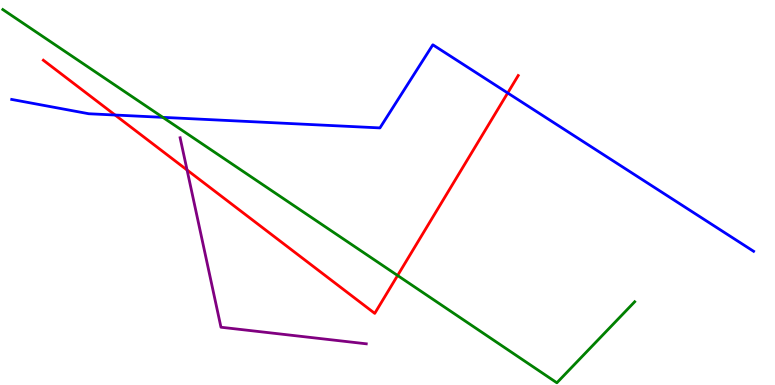[{'lines': ['blue', 'red'], 'intersections': [{'x': 1.49, 'y': 7.01}, {'x': 6.55, 'y': 7.58}]}, {'lines': ['green', 'red'], 'intersections': [{'x': 5.13, 'y': 2.84}]}, {'lines': ['purple', 'red'], 'intersections': [{'x': 2.41, 'y': 5.58}]}, {'lines': ['blue', 'green'], 'intersections': [{'x': 2.1, 'y': 6.95}]}, {'lines': ['blue', 'purple'], 'intersections': []}, {'lines': ['green', 'purple'], 'intersections': []}]